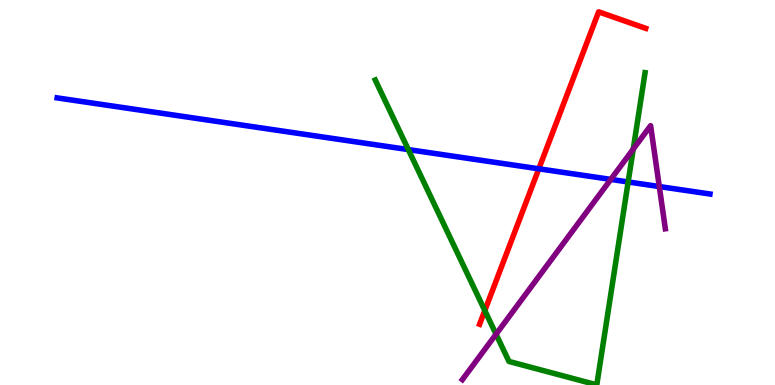[{'lines': ['blue', 'red'], 'intersections': [{'x': 6.95, 'y': 5.62}]}, {'lines': ['green', 'red'], 'intersections': [{'x': 6.26, 'y': 1.93}]}, {'lines': ['purple', 'red'], 'intersections': []}, {'lines': ['blue', 'green'], 'intersections': [{'x': 5.27, 'y': 6.11}, {'x': 8.11, 'y': 5.27}]}, {'lines': ['blue', 'purple'], 'intersections': [{'x': 7.88, 'y': 5.34}, {'x': 8.51, 'y': 5.15}]}, {'lines': ['green', 'purple'], 'intersections': [{'x': 6.4, 'y': 1.32}, {'x': 8.17, 'y': 6.13}]}]